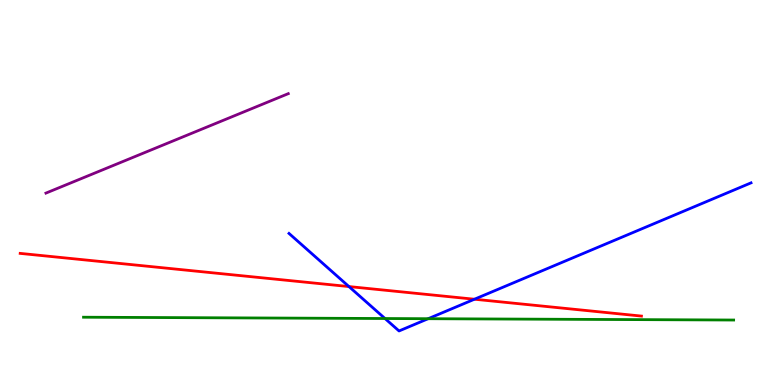[{'lines': ['blue', 'red'], 'intersections': [{'x': 4.5, 'y': 2.56}, {'x': 6.12, 'y': 2.23}]}, {'lines': ['green', 'red'], 'intersections': []}, {'lines': ['purple', 'red'], 'intersections': []}, {'lines': ['blue', 'green'], 'intersections': [{'x': 4.97, 'y': 1.73}, {'x': 5.52, 'y': 1.72}]}, {'lines': ['blue', 'purple'], 'intersections': []}, {'lines': ['green', 'purple'], 'intersections': []}]